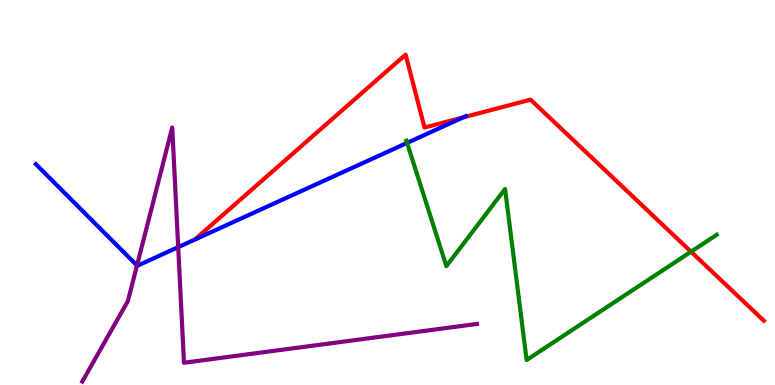[{'lines': ['blue', 'red'], 'intersections': [{'x': 5.97, 'y': 6.95}]}, {'lines': ['green', 'red'], 'intersections': [{'x': 8.92, 'y': 3.46}]}, {'lines': ['purple', 'red'], 'intersections': []}, {'lines': ['blue', 'green'], 'intersections': [{'x': 5.25, 'y': 6.29}]}, {'lines': ['blue', 'purple'], 'intersections': [{'x': 1.77, 'y': 3.11}, {'x': 2.3, 'y': 3.58}]}, {'lines': ['green', 'purple'], 'intersections': []}]